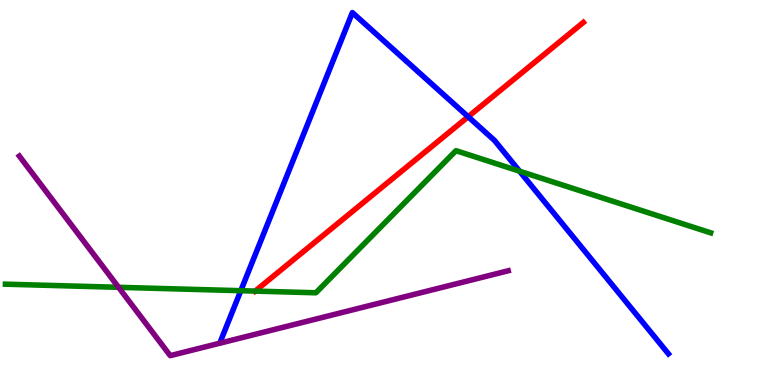[{'lines': ['blue', 'red'], 'intersections': [{'x': 6.04, 'y': 6.97}]}, {'lines': ['green', 'red'], 'intersections': [{'x': 3.29, 'y': 2.44}]}, {'lines': ['purple', 'red'], 'intersections': []}, {'lines': ['blue', 'green'], 'intersections': [{'x': 3.11, 'y': 2.45}, {'x': 6.7, 'y': 5.55}]}, {'lines': ['blue', 'purple'], 'intersections': []}, {'lines': ['green', 'purple'], 'intersections': [{'x': 1.53, 'y': 2.54}]}]